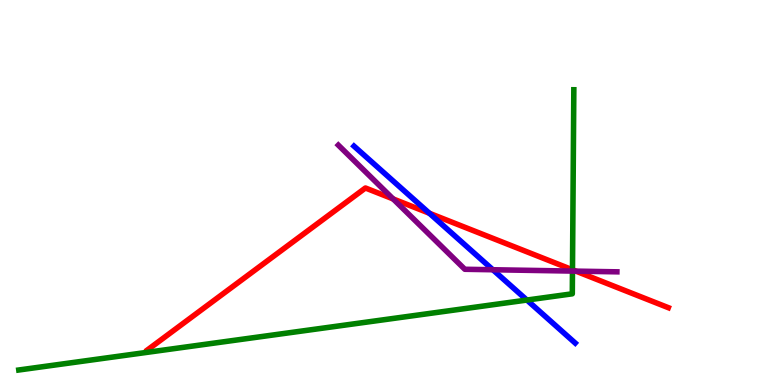[{'lines': ['blue', 'red'], 'intersections': [{'x': 5.54, 'y': 4.46}]}, {'lines': ['green', 'red'], 'intersections': [{'x': 7.39, 'y': 2.99}]}, {'lines': ['purple', 'red'], 'intersections': [{'x': 5.07, 'y': 4.83}, {'x': 7.43, 'y': 2.96}]}, {'lines': ['blue', 'green'], 'intersections': [{'x': 6.8, 'y': 2.21}]}, {'lines': ['blue', 'purple'], 'intersections': [{'x': 6.36, 'y': 2.99}]}, {'lines': ['green', 'purple'], 'intersections': [{'x': 7.39, 'y': 2.96}]}]